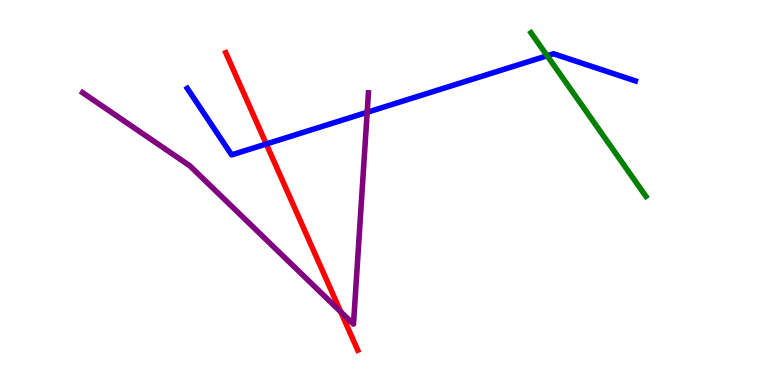[{'lines': ['blue', 'red'], 'intersections': [{'x': 3.44, 'y': 6.26}]}, {'lines': ['green', 'red'], 'intersections': []}, {'lines': ['purple', 'red'], 'intersections': [{'x': 4.4, 'y': 1.9}]}, {'lines': ['blue', 'green'], 'intersections': [{'x': 7.06, 'y': 8.55}]}, {'lines': ['blue', 'purple'], 'intersections': [{'x': 4.74, 'y': 7.08}]}, {'lines': ['green', 'purple'], 'intersections': []}]